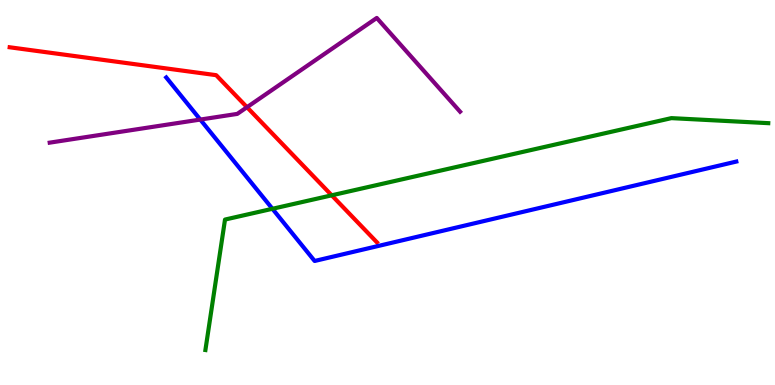[{'lines': ['blue', 'red'], 'intersections': []}, {'lines': ['green', 'red'], 'intersections': [{'x': 4.28, 'y': 4.93}]}, {'lines': ['purple', 'red'], 'intersections': [{'x': 3.19, 'y': 7.22}]}, {'lines': ['blue', 'green'], 'intersections': [{'x': 3.52, 'y': 4.58}]}, {'lines': ['blue', 'purple'], 'intersections': [{'x': 2.58, 'y': 6.89}]}, {'lines': ['green', 'purple'], 'intersections': []}]